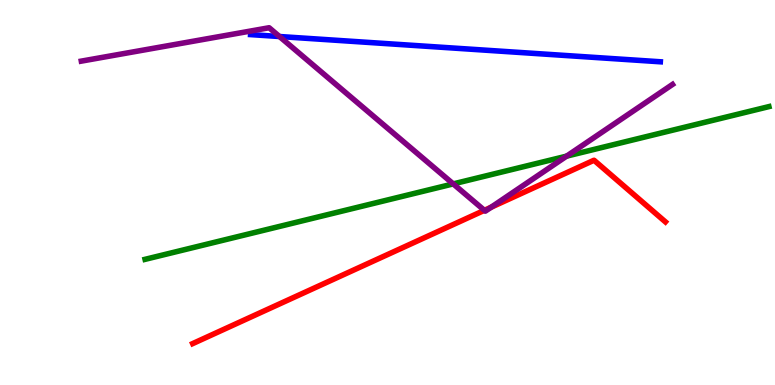[{'lines': ['blue', 'red'], 'intersections': []}, {'lines': ['green', 'red'], 'intersections': []}, {'lines': ['purple', 'red'], 'intersections': [{'x': 6.25, 'y': 4.54}, {'x': 6.34, 'y': 4.62}]}, {'lines': ['blue', 'green'], 'intersections': []}, {'lines': ['blue', 'purple'], 'intersections': [{'x': 3.61, 'y': 9.05}]}, {'lines': ['green', 'purple'], 'intersections': [{'x': 5.85, 'y': 5.22}, {'x': 7.31, 'y': 5.94}]}]